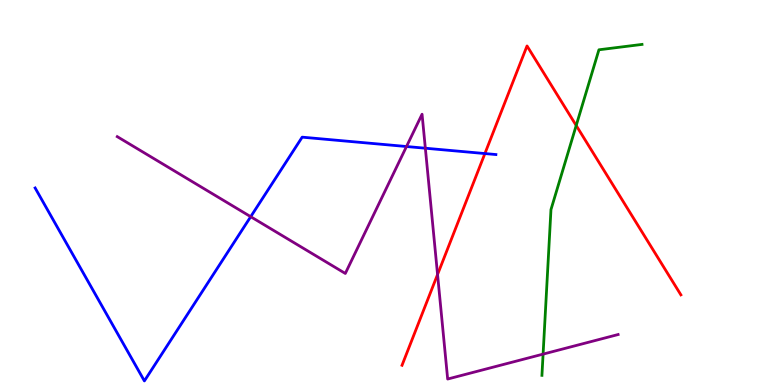[{'lines': ['blue', 'red'], 'intersections': [{'x': 6.26, 'y': 6.01}]}, {'lines': ['green', 'red'], 'intersections': [{'x': 7.43, 'y': 6.74}]}, {'lines': ['purple', 'red'], 'intersections': [{'x': 5.65, 'y': 2.87}]}, {'lines': ['blue', 'green'], 'intersections': []}, {'lines': ['blue', 'purple'], 'intersections': [{'x': 3.23, 'y': 4.37}, {'x': 5.25, 'y': 6.19}, {'x': 5.49, 'y': 6.15}]}, {'lines': ['green', 'purple'], 'intersections': [{'x': 7.01, 'y': 0.802}]}]